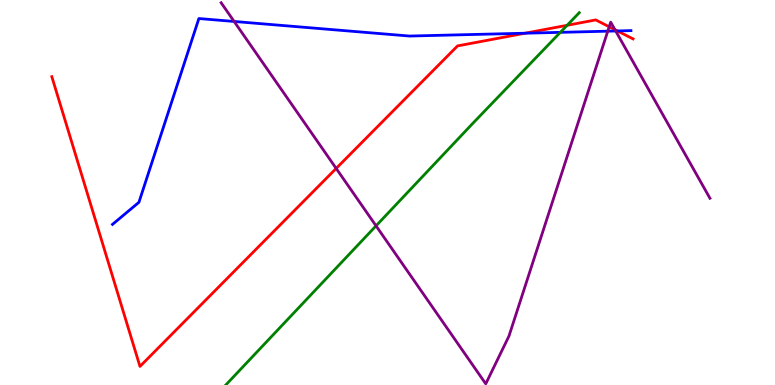[{'lines': ['blue', 'red'], 'intersections': [{'x': 6.77, 'y': 9.14}, {'x': 7.97, 'y': 9.2}]}, {'lines': ['green', 'red'], 'intersections': [{'x': 7.32, 'y': 9.34}]}, {'lines': ['purple', 'red'], 'intersections': [{'x': 4.34, 'y': 5.63}, {'x': 7.86, 'y': 9.3}, {'x': 7.93, 'y': 9.23}]}, {'lines': ['blue', 'green'], 'intersections': [{'x': 7.23, 'y': 9.16}]}, {'lines': ['blue', 'purple'], 'intersections': [{'x': 3.02, 'y': 9.44}, {'x': 7.84, 'y': 9.19}, {'x': 7.94, 'y': 9.2}]}, {'lines': ['green', 'purple'], 'intersections': [{'x': 4.85, 'y': 4.13}]}]